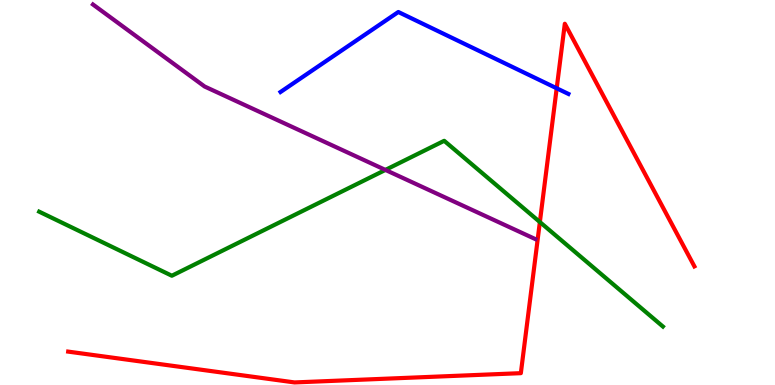[{'lines': ['blue', 'red'], 'intersections': [{'x': 7.18, 'y': 7.71}]}, {'lines': ['green', 'red'], 'intersections': [{'x': 6.97, 'y': 4.23}]}, {'lines': ['purple', 'red'], 'intersections': []}, {'lines': ['blue', 'green'], 'intersections': []}, {'lines': ['blue', 'purple'], 'intersections': []}, {'lines': ['green', 'purple'], 'intersections': [{'x': 4.97, 'y': 5.59}]}]